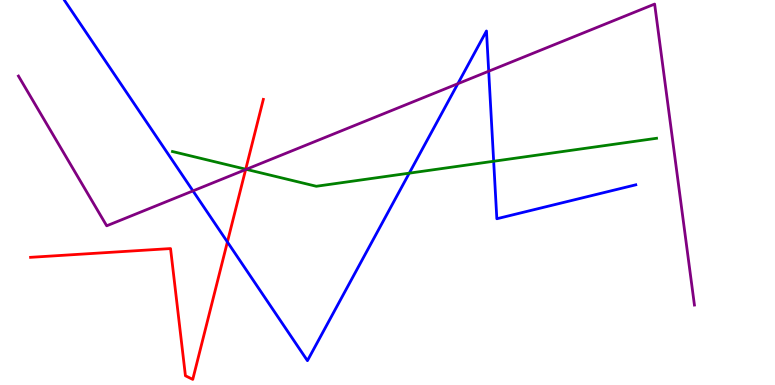[{'lines': ['blue', 'red'], 'intersections': [{'x': 2.93, 'y': 3.72}]}, {'lines': ['green', 'red'], 'intersections': [{'x': 3.17, 'y': 5.6}]}, {'lines': ['purple', 'red'], 'intersections': [{'x': 3.17, 'y': 5.6}]}, {'lines': ['blue', 'green'], 'intersections': [{'x': 5.28, 'y': 5.5}, {'x': 6.37, 'y': 5.81}]}, {'lines': ['blue', 'purple'], 'intersections': [{'x': 2.49, 'y': 5.04}, {'x': 5.91, 'y': 7.83}, {'x': 6.31, 'y': 8.15}]}, {'lines': ['green', 'purple'], 'intersections': [{'x': 3.18, 'y': 5.6}]}]